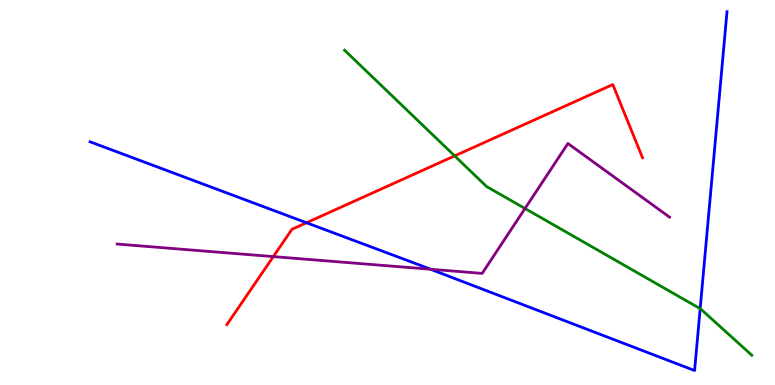[{'lines': ['blue', 'red'], 'intersections': [{'x': 3.95, 'y': 4.21}]}, {'lines': ['green', 'red'], 'intersections': [{'x': 5.87, 'y': 5.95}]}, {'lines': ['purple', 'red'], 'intersections': [{'x': 3.53, 'y': 3.34}]}, {'lines': ['blue', 'green'], 'intersections': [{'x': 9.03, 'y': 1.98}]}, {'lines': ['blue', 'purple'], 'intersections': [{'x': 5.56, 'y': 3.01}]}, {'lines': ['green', 'purple'], 'intersections': [{'x': 6.77, 'y': 4.58}]}]